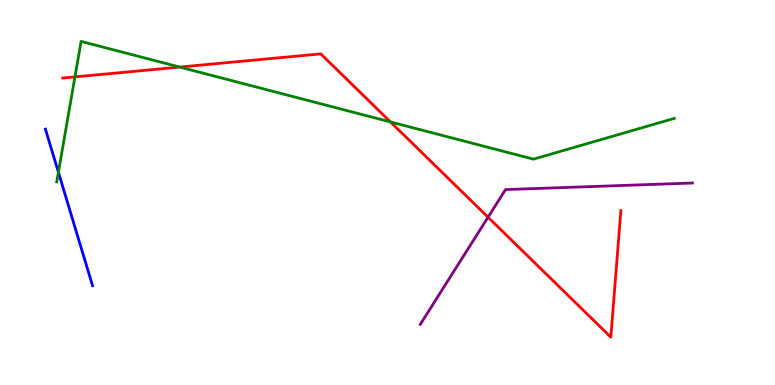[{'lines': ['blue', 'red'], 'intersections': []}, {'lines': ['green', 'red'], 'intersections': [{'x': 0.967, 'y': 8.0}, {'x': 2.32, 'y': 8.26}, {'x': 5.04, 'y': 6.83}]}, {'lines': ['purple', 'red'], 'intersections': [{'x': 6.3, 'y': 4.36}]}, {'lines': ['blue', 'green'], 'intersections': [{'x': 0.754, 'y': 5.53}]}, {'lines': ['blue', 'purple'], 'intersections': []}, {'lines': ['green', 'purple'], 'intersections': []}]